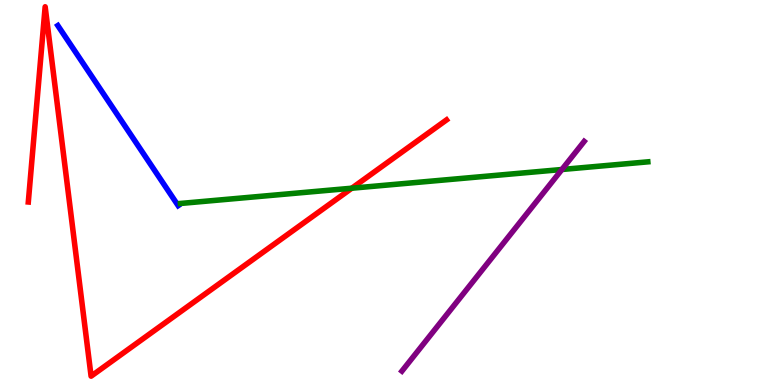[{'lines': ['blue', 'red'], 'intersections': []}, {'lines': ['green', 'red'], 'intersections': [{'x': 4.54, 'y': 5.11}]}, {'lines': ['purple', 'red'], 'intersections': []}, {'lines': ['blue', 'green'], 'intersections': []}, {'lines': ['blue', 'purple'], 'intersections': []}, {'lines': ['green', 'purple'], 'intersections': [{'x': 7.25, 'y': 5.6}]}]